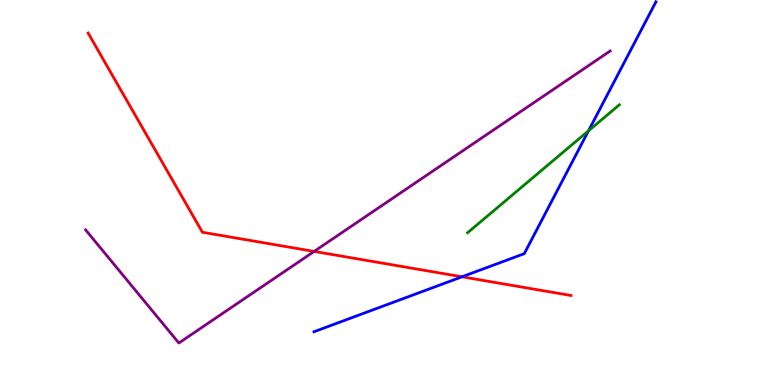[{'lines': ['blue', 'red'], 'intersections': [{'x': 5.96, 'y': 2.81}]}, {'lines': ['green', 'red'], 'intersections': []}, {'lines': ['purple', 'red'], 'intersections': [{'x': 4.05, 'y': 3.47}]}, {'lines': ['blue', 'green'], 'intersections': [{'x': 7.59, 'y': 6.6}]}, {'lines': ['blue', 'purple'], 'intersections': []}, {'lines': ['green', 'purple'], 'intersections': []}]